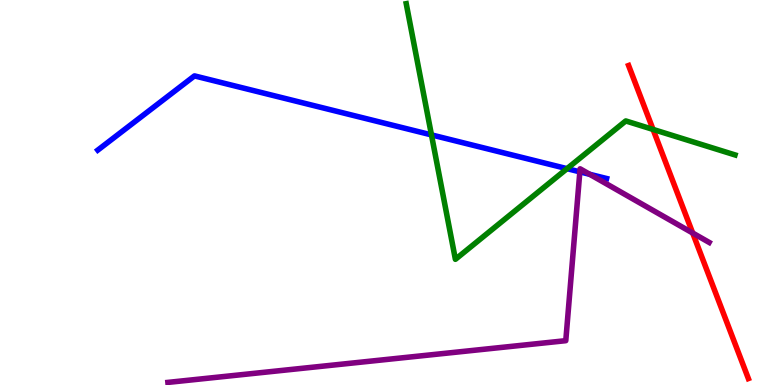[{'lines': ['blue', 'red'], 'intersections': []}, {'lines': ['green', 'red'], 'intersections': [{'x': 8.43, 'y': 6.64}]}, {'lines': ['purple', 'red'], 'intersections': [{'x': 8.94, 'y': 3.95}]}, {'lines': ['blue', 'green'], 'intersections': [{'x': 5.57, 'y': 6.5}, {'x': 7.32, 'y': 5.62}]}, {'lines': ['blue', 'purple'], 'intersections': [{'x': 7.48, 'y': 5.54}, {'x': 7.61, 'y': 5.47}]}, {'lines': ['green', 'purple'], 'intersections': []}]